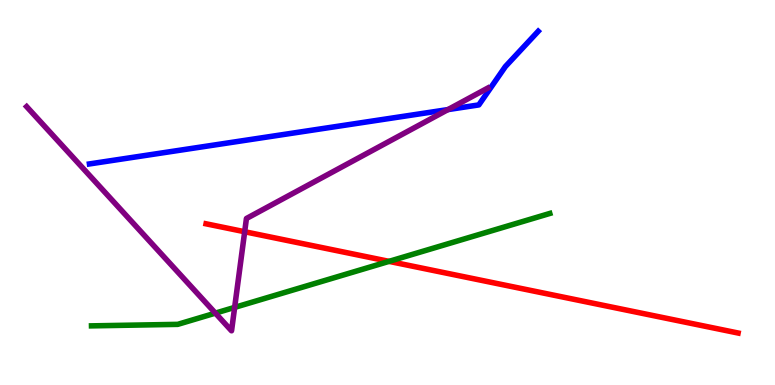[{'lines': ['blue', 'red'], 'intersections': []}, {'lines': ['green', 'red'], 'intersections': [{'x': 5.02, 'y': 3.21}]}, {'lines': ['purple', 'red'], 'intersections': [{'x': 3.16, 'y': 3.98}]}, {'lines': ['blue', 'green'], 'intersections': []}, {'lines': ['blue', 'purple'], 'intersections': [{'x': 5.78, 'y': 7.15}]}, {'lines': ['green', 'purple'], 'intersections': [{'x': 2.78, 'y': 1.87}, {'x': 3.03, 'y': 2.02}]}]